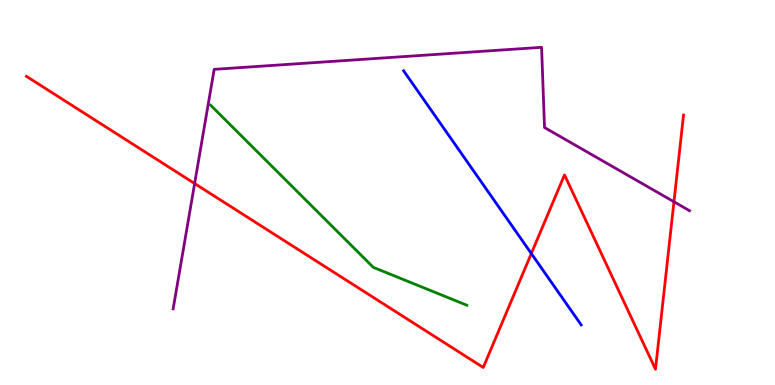[{'lines': ['blue', 'red'], 'intersections': [{'x': 6.86, 'y': 3.41}]}, {'lines': ['green', 'red'], 'intersections': []}, {'lines': ['purple', 'red'], 'intersections': [{'x': 2.51, 'y': 5.23}, {'x': 8.7, 'y': 4.76}]}, {'lines': ['blue', 'green'], 'intersections': []}, {'lines': ['blue', 'purple'], 'intersections': []}, {'lines': ['green', 'purple'], 'intersections': []}]